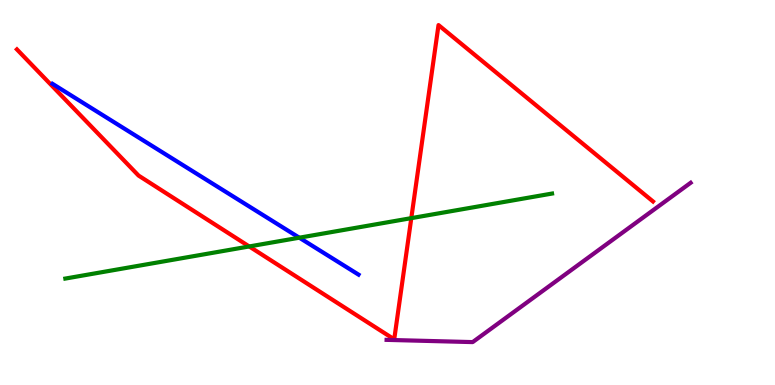[{'lines': ['blue', 'red'], 'intersections': []}, {'lines': ['green', 'red'], 'intersections': [{'x': 3.22, 'y': 3.6}, {'x': 5.31, 'y': 4.33}]}, {'lines': ['purple', 'red'], 'intersections': []}, {'lines': ['blue', 'green'], 'intersections': [{'x': 3.86, 'y': 3.83}]}, {'lines': ['blue', 'purple'], 'intersections': []}, {'lines': ['green', 'purple'], 'intersections': []}]